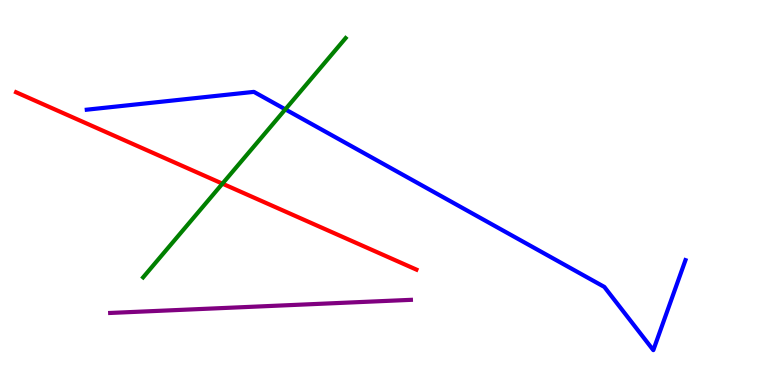[{'lines': ['blue', 'red'], 'intersections': []}, {'lines': ['green', 'red'], 'intersections': [{'x': 2.87, 'y': 5.23}]}, {'lines': ['purple', 'red'], 'intersections': []}, {'lines': ['blue', 'green'], 'intersections': [{'x': 3.68, 'y': 7.16}]}, {'lines': ['blue', 'purple'], 'intersections': []}, {'lines': ['green', 'purple'], 'intersections': []}]